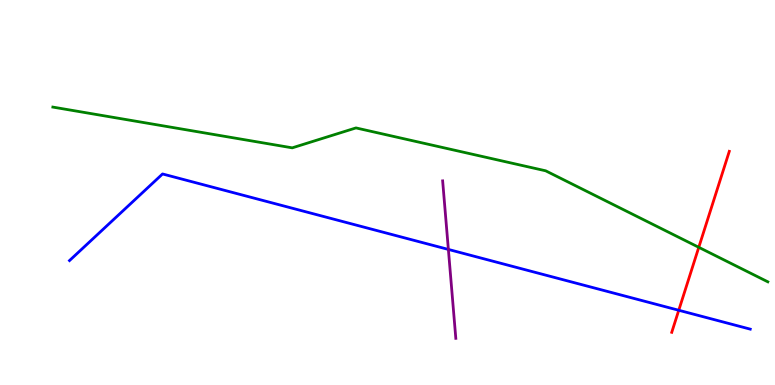[{'lines': ['blue', 'red'], 'intersections': [{'x': 8.76, 'y': 1.94}]}, {'lines': ['green', 'red'], 'intersections': [{'x': 9.02, 'y': 3.58}]}, {'lines': ['purple', 'red'], 'intersections': []}, {'lines': ['blue', 'green'], 'intersections': []}, {'lines': ['blue', 'purple'], 'intersections': [{'x': 5.79, 'y': 3.52}]}, {'lines': ['green', 'purple'], 'intersections': []}]